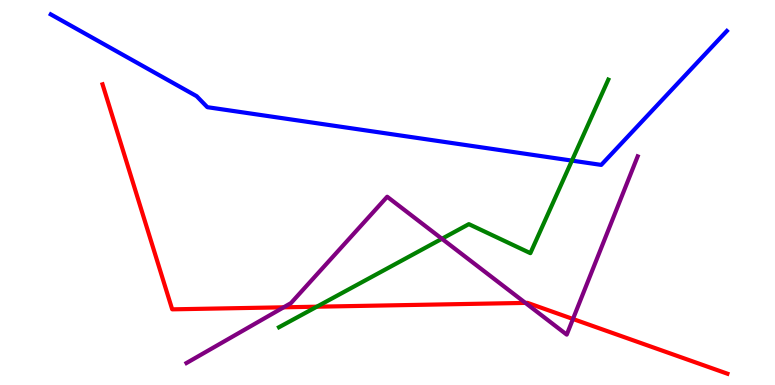[{'lines': ['blue', 'red'], 'intersections': []}, {'lines': ['green', 'red'], 'intersections': [{'x': 4.09, 'y': 2.03}]}, {'lines': ['purple', 'red'], 'intersections': [{'x': 3.66, 'y': 2.02}, {'x': 6.78, 'y': 2.13}, {'x': 7.39, 'y': 1.71}]}, {'lines': ['blue', 'green'], 'intersections': [{'x': 7.38, 'y': 5.83}]}, {'lines': ['blue', 'purple'], 'intersections': []}, {'lines': ['green', 'purple'], 'intersections': [{'x': 5.7, 'y': 3.8}]}]